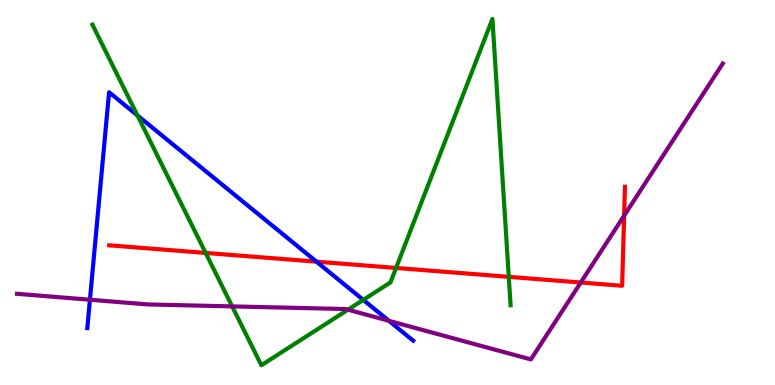[{'lines': ['blue', 'red'], 'intersections': [{'x': 4.08, 'y': 3.2}]}, {'lines': ['green', 'red'], 'intersections': [{'x': 2.65, 'y': 3.43}, {'x': 5.11, 'y': 3.04}, {'x': 6.56, 'y': 2.81}]}, {'lines': ['purple', 'red'], 'intersections': [{'x': 7.49, 'y': 2.66}, {'x': 8.05, 'y': 4.4}]}, {'lines': ['blue', 'green'], 'intersections': [{'x': 1.77, 'y': 7.0}, {'x': 4.69, 'y': 2.21}]}, {'lines': ['blue', 'purple'], 'intersections': [{'x': 1.16, 'y': 2.21}, {'x': 5.02, 'y': 1.67}]}, {'lines': ['green', 'purple'], 'intersections': [{'x': 3.0, 'y': 2.04}, {'x': 4.49, 'y': 1.96}]}]